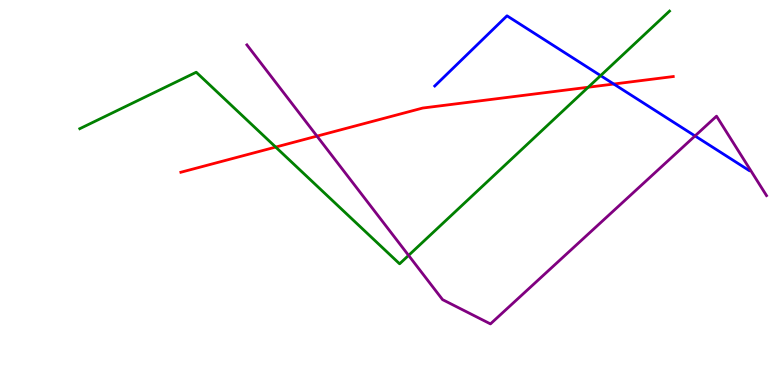[{'lines': ['blue', 'red'], 'intersections': [{'x': 7.92, 'y': 7.82}]}, {'lines': ['green', 'red'], 'intersections': [{'x': 3.56, 'y': 6.18}, {'x': 7.59, 'y': 7.73}]}, {'lines': ['purple', 'red'], 'intersections': [{'x': 4.09, 'y': 6.46}]}, {'lines': ['blue', 'green'], 'intersections': [{'x': 7.75, 'y': 8.04}]}, {'lines': ['blue', 'purple'], 'intersections': [{'x': 8.97, 'y': 6.47}]}, {'lines': ['green', 'purple'], 'intersections': [{'x': 5.27, 'y': 3.37}]}]